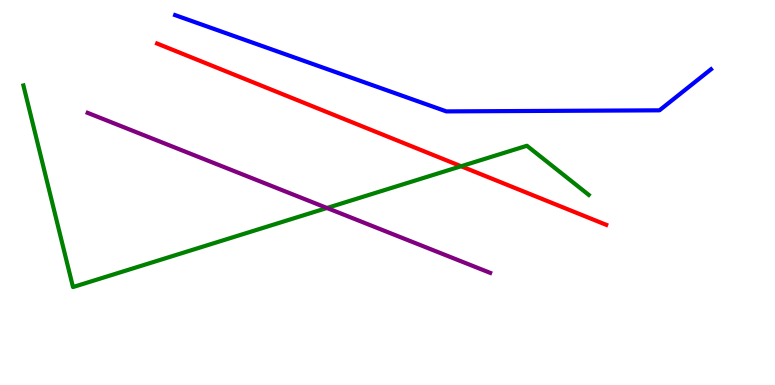[{'lines': ['blue', 'red'], 'intersections': []}, {'lines': ['green', 'red'], 'intersections': [{'x': 5.95, 'y': 5.68}]}, {'lines': ['purple', 'red'], 'intersections': []}, {'lines': ['blue', 'green'], 'intersections': []}, {'lines': ['blue', 'purple'], 'intersections': []}, {'lines': ['green', 'purple'], 'intersections': [{'x': 4.22, 'y': 4.6}]}]